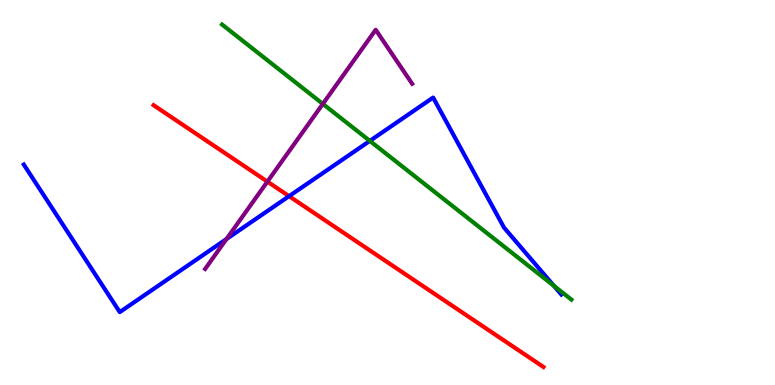[{'lines': ['blue', 'red'], 'intersections': [{'x': 3.73, 'y': 4.9}]}, {'lines': ['green', 'red'], 'intersections': []}, {'lines': ['purple', 'red'], 'intersections': [{'x': 3.45, 'y': 5.28}]}, {'lines': ['blue', 'green'], 'intersections': [{'x': 4.77, 'y': 6.34}, {'x': 7.15, 'y': 2.58}]}, {'lines': ['blue', 'purple'], 'intersections': [{'x': 2.92, 'y': 3.79}]}, {'lines': ['green', 'purple'], 'intersections': [{'x': 4.17, 'y': 7.3}]}]